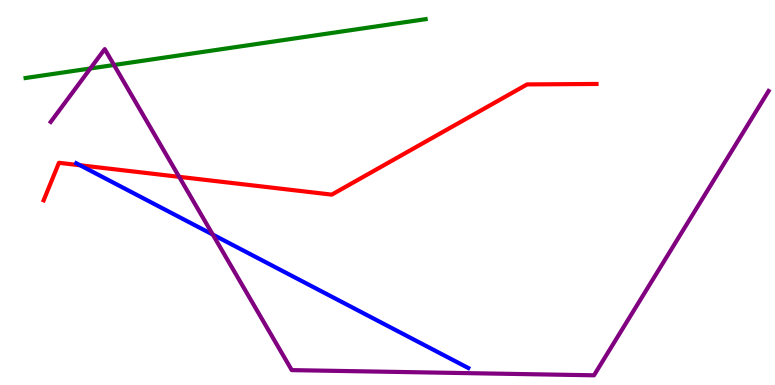[{'lines': ['blue', 'red'], 'intersections': [{'x': 1.03, 'y': 5.71}]}, {'lines': ['green', 'red'], 'intersections': []}, {'lines': ['purple', 'red'], 'intersections': [{'x': 2.31, 'y': 5.41}]}, {'lines': ['blue', 'green'], 'intersections': []}, {'lines': ['blue', 'purple'], 'intersections': [{'x': 2.75, 'y': 3.91}]}, {'lines': ['green', 'purple'], 'intersections': [{'x': 1.17, 'y': 8.22}, {'x': 1.47, 'y': 8.31}]}]